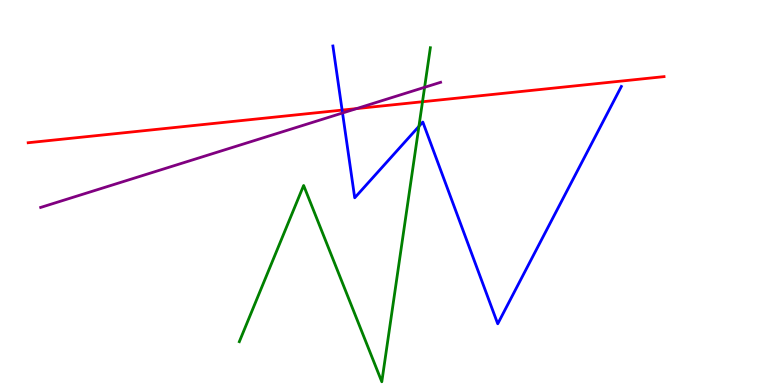[{'lines': ['blue', 'red'], 'intersections': [{'x': 4.41, 'y': 7.14}]}, {'lines': ['green', 'red'], 'intersections': [{'x': 5.45, 'y': 7.36}]}, {'lines': ['purple', 'red'], 'intersections': [{'x': 4.6, 'y': 7.18}]}, {'lines': ['blue', 'green'], 'intersections': [{'x': 5.41, 'y': 6.72}]}, {'lines': ['blue', 'purple'], 'intersections': [{'x': 4.42, 'y': 7.07}]}, {'lines': ['green', 'purple'], 'intersections': [{'x': 5.48, 'y': 7.73}]}]